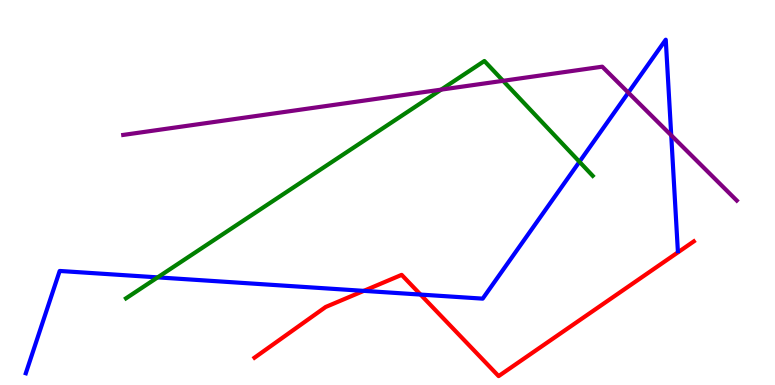[{'lines': ['blue', 'red'], 'intersections': [{'x': 4.69, 'y': 2.45}, {'x': 5.43, 'y': 2.35}]}, {'lines': ['green', 'red'], 'intersections': []}, {'lines': ['purple', 'red'], 'intersections': []}, {'lines': ['blue', 'green'], 'intersections': [{'x': 2.03, 'y': 2.8}, {'x': 7.48, 'y': 5.8}]}, {'lines': ['blue', 'purple'], 'intersections': [{'x': 8.11, 'y': 7.59}, {'x': 8.66, 'y': 6.49}]}, {'lines': ['green', 'purple'], 'intersections': [{'x': 5.69, 'y': 7.67}, {'x': 6.49, 'y': 7.9}]}]